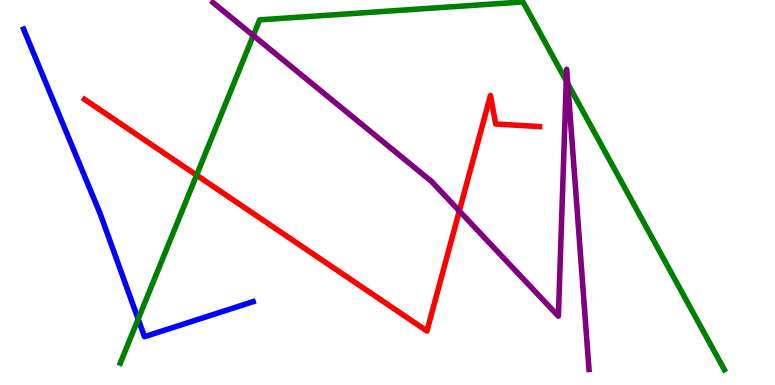[{'lines': ['blue', 'red'], 'intersections': []}, {'lines': ['green', 'red'], 'intersections': [{'x': 2.54, 'y': 5.45}]}, {'lines': ['purple', 'red'], 'intersections': [{'x': 5.93, 'y': 4.52}]}, {'lines': ['blue', 'green'], 'intersections': [{'x': 1.78, 'y': 1.71}]}, {'lines': ['blue', 'purple'], 'intersections': []}, {'lines': ['green', 'purple'], 'intersections': [{'x': 3.27, 'y': 9.08}, {'x': 7.31, 'y': 7.9}, {'x': 7.33, 'y': 7.83}]}]